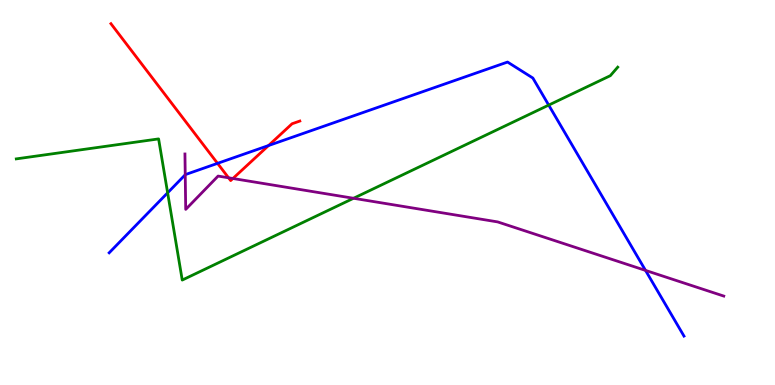[{'lines': ['blue', 'red'], 'intersections': [{'x': 2.81, 'y': 5.76}, {'x': 3.46, 'y': 6.22}]}, {'lines': ['green', 'red'], 'intersections': []}, {'lines': ['purple', 'red'], 'intersections': [{'x': 2.95, 'y': 5.38}, {'x': 3.01, 'y': 5.36}]}, {'lines': ['blue', 'green'], 'intersections': [{'x': 2.16, 'y': 4.99}, {'x': 7.08, 'y': 7.27}]}, {'lines': ['blue', 'purple'], 'intersections': [{'x': 2.39, 'y': 5.46}, {'x': 8.33, 'y': 2.98}]}, {'lines': ['green', 'purple'], 'intersections': [{'x': 4.56, 'y': 4.85}]}]